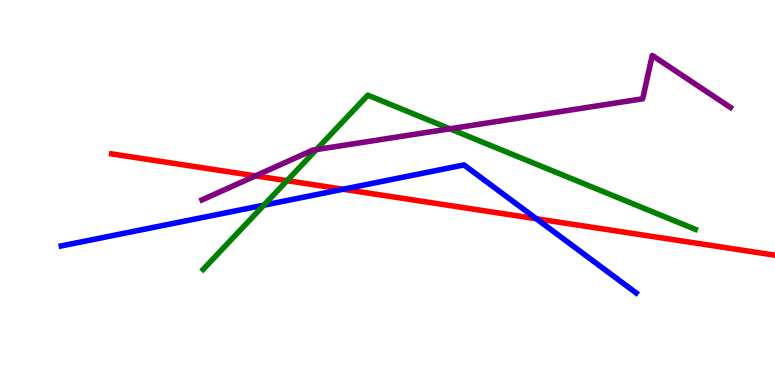[{'lines': ['blue', 'red'], 'intersections': [{'x': 4.43, 'y': 5.08}, {'x': 6.92, 'y': 4.32}]}, {'lines': ['green', 'red'], 'intersections': [{'x': 3.7, 'y': 5.31}]}, {'lines': ['purple', 'red'], 'intersections': [{'x': 3.3, 'y': 5.43}]}, {'lines': ['blue', 'green'], 'intersections': [{'x': 3.4, 'y': 4.67}]}, {'lines': ['blue', 'purple'], 'intersections': []}, {'lines': ['green', 'purple'], 'intersections': [{'x': 4.08, 'y': 6.11}, {'x': 5.81, 'y': 6.65}]}]